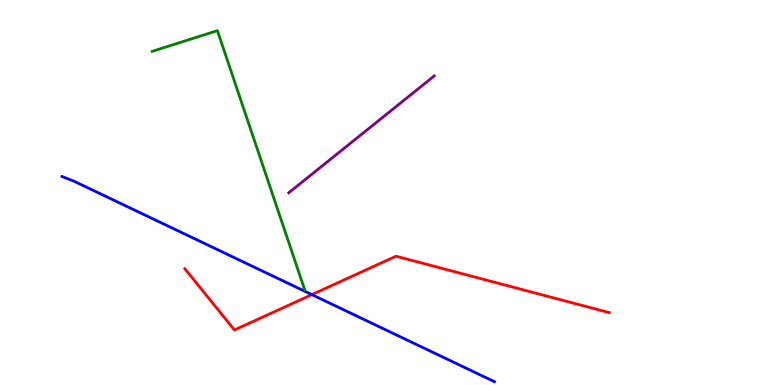[{'lines': ['blue', 'red'], 'intersections': [{'x': 4.02, 'y': 2.35}]}, {'lines': ['green', 'red'], 'intersections': []}, {'lines': ['purple', 'red'], 'intersections': []}, {'lines': ['blue', 'green'], 'intersections': []}, {'lines': ['blue', 'purple'], 'intersections': []}, {'lines': ['green', 'purple'], 'intersections': []}]